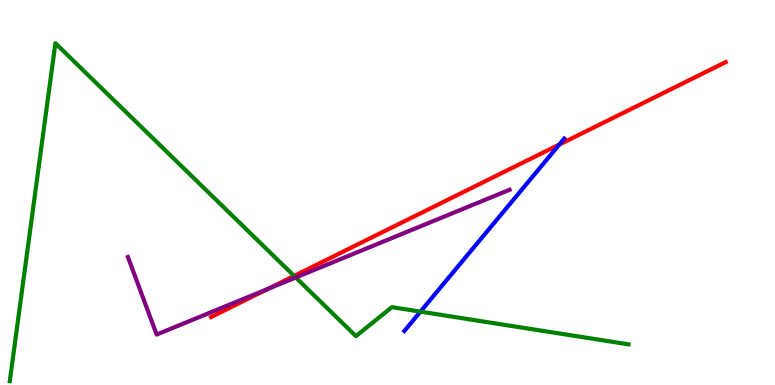[{'lines': ['blue', 'red'], 'intersections': [{'x': 7.22, 'y': 6.25}]}, {'lines': ['green', 'red'], 'intersections': [{'x': 3.8, 'y': 2.83}]}, {'lines': ['purple', 'red'], 'intersections': [{'x': 3.45, 'y': 2.49}]}, {'lines': ['blue', 'green'], 'intersections': [{'x': 5.42, 'y': 1.91}]}, {'lines': ['blue', 'purple'], 'intersections': []}, {'lines': ['green', 'purple'], 'intersections': [{'x': 3.82, 'y': 2.79}]}]